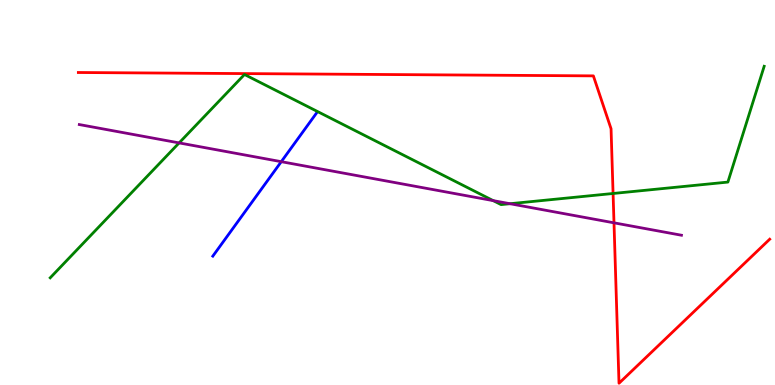[{'lines': ['blue', 'red'], 'intersections': []}, {'lines': ['green', 'red'], 'intersections': [{'x': 7.91, 'y': 4.97}]}, {'lines': ['purple', 'red'], 'intersections': [{'x': 7.92, 'y': 4.21}]}, {'lines': ['blue', 'green'], 'intersections': []}, {'lines': ['blue', 'purple'], 'intersections': [{'x': 3.63, 'y': 5.8}]}, {'lines': ['green', 'purple'], 'intersections': [{'x': 2.31, 'y': 6.29}, {'x': 6.36, 'y': 4.79}, {'x': 6.58, 'y': 4.71}]}]